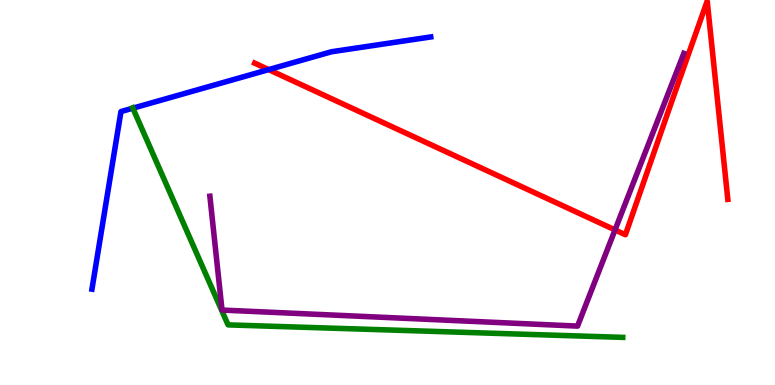[{'lines': ['blue', 'red'], 'intersections': [{'x': 3.47, 'y': 8.19}]}, {'lines': ['green', 'red'], 'intersections': []}, {'lines': ['purple', 'red'], 'intersections': [{'x': 7.94, 'y': 4.03}]}, {'lines': ['blue', 'green'], 'intersections': [{'x': 1.71, 'y': 7.19}]}, {'lines': ['blue', 'purple'], 'intersections': []}, {'lines': ['green', 'purple'], 'intersections': []}]